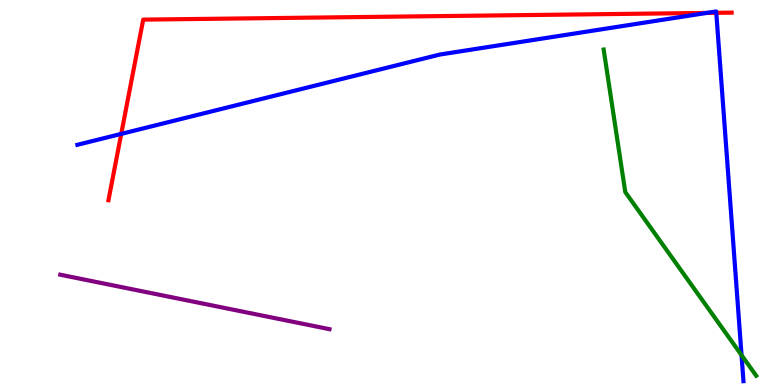[{'lines': ['blue', 'red'], 'intersections': [{'x': 1.56, 'y': 6.52}, {'x': 9.12, 'y': 9.66}, {'x': 9.24, 'y': 9.67}]}, {'lines': ['green', 'red'], 'intersections': []}, {'lines': ['purple', 'red'], 'intersections': []}, {'lines': ['blue', 'green'], 'intersections': [{'x': 9.57, 'y': 0.775}]}, {'lines': ['blue', 'purple'], 'intersections': []}, {'lines': ['green', 'purple'], 'intersections': []}]